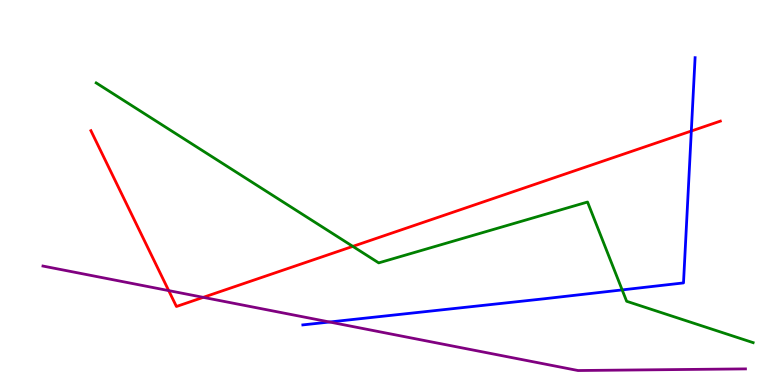[{'lines': ['blue', 'red'], 'intersections': [{'x': 8.92, 'y': 6.6}]}, {'lines': ['green', 'red'], 'intersections': [{'x': 4.55, 'y': 3.6}]}, {'lines': ['purple', 'red'], 'intersections': [{'x': 2.18, 'y': 2.45}, {'x': 2.62, 'y': 2.28}]}, {'lines': ['blue', 'green'], 'intersections': [{'x': 8.03, 'y': 2.47}]}, {'lines': ['blue', 'purple'], 'intersections': [{'x': 4.25, 'y': 1.64}]}, {'lines': ['green', 'purple'], 'intersections': []}]